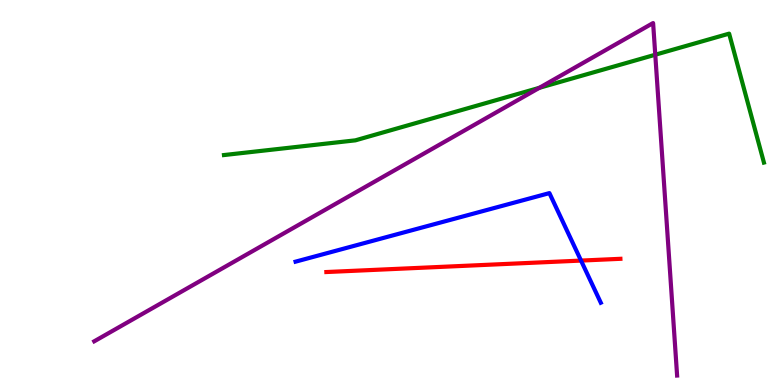[{'lines': ['blue', 'red'], 'intersections': [{'x': 7.5, 'y': 3.23}]}, {'lines': ['green', 'red'], 'intersections': []}, {'lines': ['purple', 'red'], 'intersections': []}, {'lines': ['blue', 'green'], 'intersections': []}, {'lines': ['blue', 'purple'], 'intersections': []}, {'lines': ['green', 'purple'], 'intersections': [{'x': 6.96, 'y': 7.72}, {'x': 8.46, 'y': 8.58}]}]